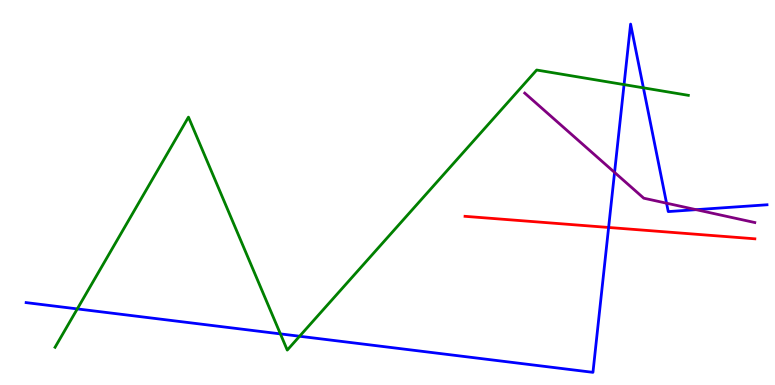[{'lines': ['blue', 'red'], 'intersections': [{'x': 7.85, 'y': 4.09}]}, {'lines': ['green', 'red'], 'intersections': []}, {'lines': ['purple', 'red'], 'intersections': []}, {'lines': ['blue', 'green'], 'intersections': [{'x': 0.997, 'y': 1.98}, {'x': 3.62, 'y': 1.33}, {'x': 3.87, 'y': 1.27}, {'x': 8.05, 'y': 7.8}, {'x': 8.3, 'y': 7.72}]}, {'lines': ['blue', 'purple'], 'intersections': [{'x': 7.93, 'y': 5.52}, {'x': 8.6, 'y': 4.72}, {'x': 8.98, 'y': 4.55}]}, {'lines': ['green', 'purple'], 'intersections': []}]